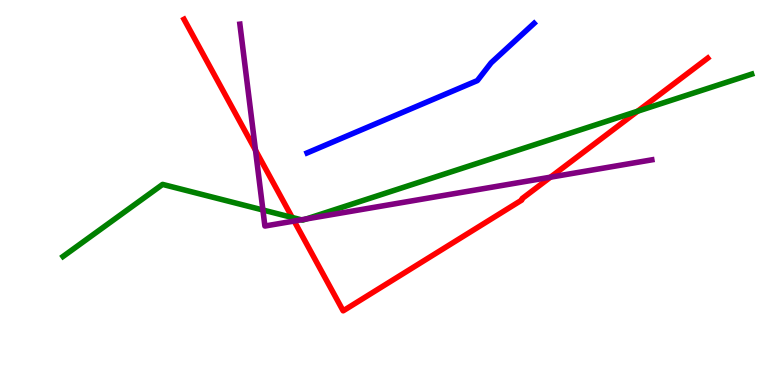[{'lines': ['blue', 'red'], 'intersections': []}, {'lines': ['green', 'red'], 'intersections': [{'x': 3.77, 'y': 4.35}, {'x': 8.23, 'y': 7.11}]}, {'lines': ['purple', 'red'], 'intersections': [{'x': 3.3, 'y': 6.1}, {'x': 3.8, 'y': 4.26}, {'x': 7.1, 'y': 5.4}]}, {'lines': ['blue', 'green'], 'intersections': []}, {'lines': ['blue', 'purple'], 'intersections': []}, {'lines': ['green', 'purple'], 'intersections': [{'x': 3.39, 'y': 4.55}, {'x': 3.89, 'y': 4.29}, {'x': 3.95, 'y': 4.31}]}]